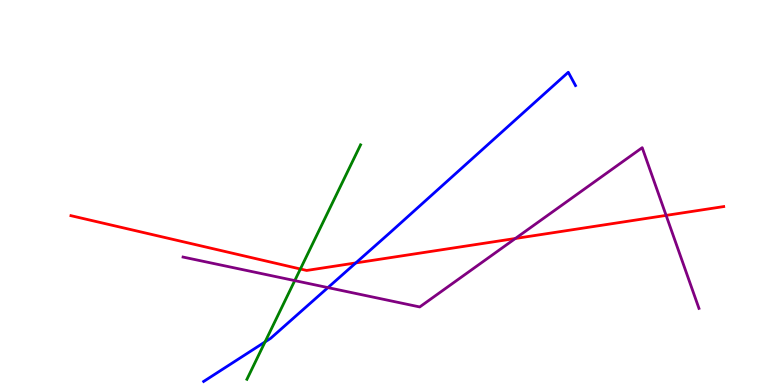[{'lines': ['blue', 'red'], 'intersections': [{'x': 4.59, 'y': 3.17}]}, {'lines': ['green', 'red'], 'intersections': [{'x': 3.88, 'y': 3.01}]}, {'lines': ['purple', 'red'], 'intersections': [{'x': 6.65, 'y': 3.81}, {'x': 8.6, 'y': 4.41}]}, {'lines': ['blue', 'green'], 'intersections': [{'x': 3.42, 'y': 1.12}]}, {'lines': ['blue', 'purple'], 'intersections': [{'x': 4.23, 'y': 2.53}]}, {'lines': ['green', 'purple'], 'intersections': [{'x': 3.8, 'y': 2.71}]}]